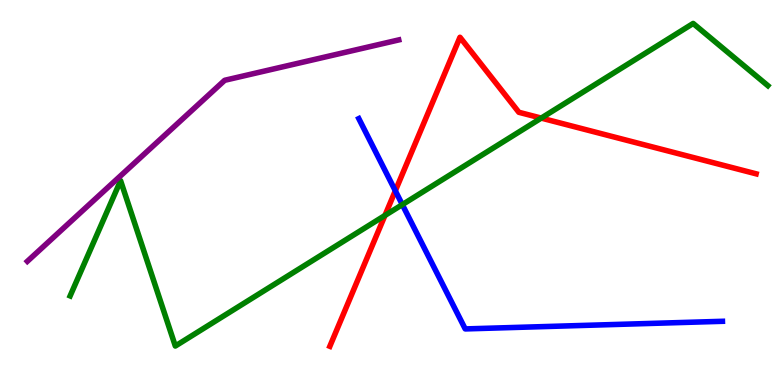[{'lines': ['blue', 'red'], 'intersections': [{'x': 5.1, 'y': 5.04}]}, {'lines': ['green', 'red'], 'intersections': [{'x': 4.97, 'y': 4.4}, {'x': 6.98, 'y': 6.93}]}, {'lines': ['purple', 'red'], 'intersections': []}, {'lines': ['blue', 'green'], 'intersections': [{'x': 5.19, 'y': 4.69}]}, {'lines': ['blue', 'purple'], 'intersections': []}, {'lines': ['green', 'purple'], 'intersections': []}]